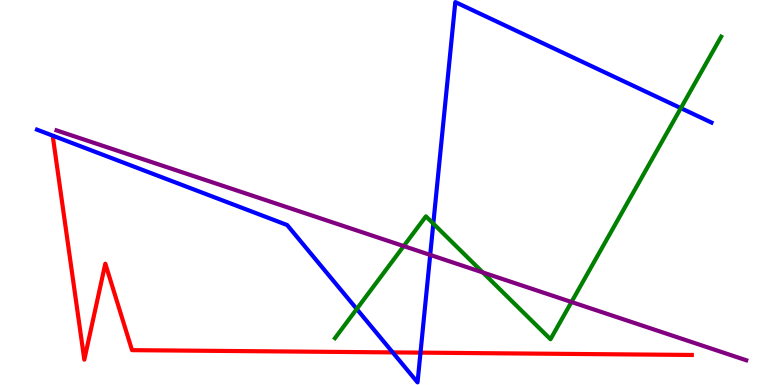[{'lines': ['blue', 'red'], 'intersections': [{'x': 5.07, 'y': 0.847}, {'x': 5.43, 'y': 0.841}]}, {'lines': ['green', 'red'], 'intersections': []}, {'lines': ['purple', 'red'], 'intersections': []}, {'lines': ['blue', 'green'], 'intersections': [{'x': 4.6, 'y': 1.97}, {'x': 5.59, 'y': 4.19}, {'x': 8.79, 'y': 7.19}]}, {'lines': ['blue', 'purple'], 'intersections': [{'x': 5.55, 'y': 3.38}]}, {'lines': ['green', 'purple'], 'intersections': [{'x': 5.21, 'y': 3.61}, {'x': 6.23, 'y': 2.92}, {'x': 7.37, 'y': 2.16}]}]